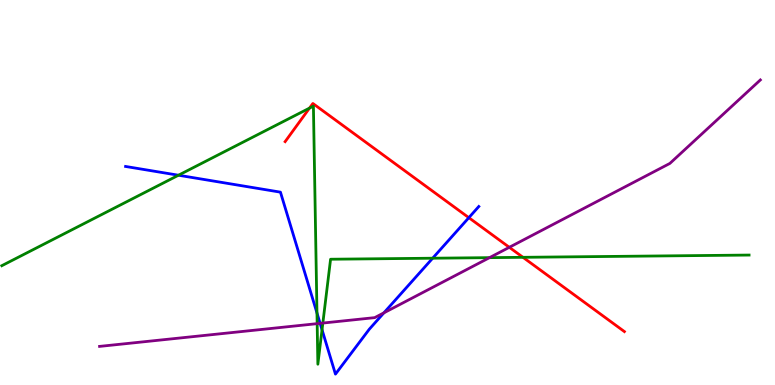[{'lines': ['blue', 'red'], 'intersections': [{'x': 6.05, 'y': 4.35}]}, {'lines': ['green', 'red'], 'intersections': [{'x': 3.99, 'y': 7.19}, {'x': 6.75, 'y': 3.32}]}, {'lines': ['purple', 'red'], 'intersections': [{'x': 6.57, 'y': 3.58}]}, {'lines': ['blue', 'green'], 'intersections': [{'x': 2.3, 'y': 5.45}, {'x': 4.09, 'y': 1.87}, {'x': 4.16, 'y': 1.44}, {'x': 5.58, 'y': 3.29}]}, {'lines': ['blue', 'purple'], 'intersections': [{'x': 4.13, 'y': 1.6}, {'x': 4.95, 'y': 1.87}]}, {'lines': ['green', 'purple'], 'intersections': [{'x': 4.09, 'y': 1.59}, {'x': 4.17, 'y': 1.61}, {'x': 6.32, 'y': 3.31}]}]